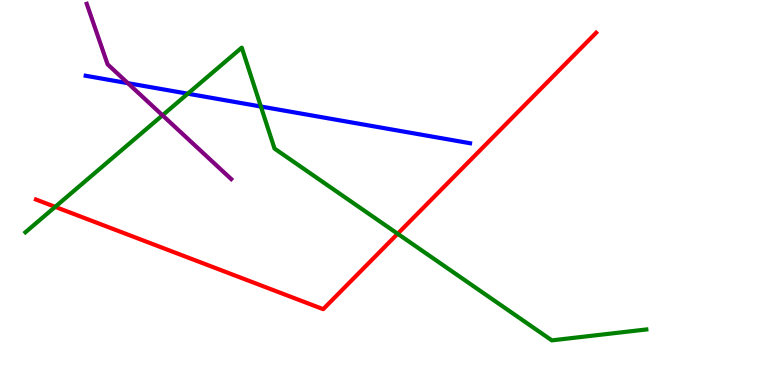[{'lines': ['blue', 'red'], 'intersections': []}, {'lines': ['green', 'red'], 'intersections': [{'x': 0.712, 'y': 4.63}, {'x': 5.13, 'y': 3.93}]}, {'lines': ['purple', 'red'], 'intersections': []}, {'lines': ['blue', 'green'], 'intersections': [{'x': 2.42, 'y': 7.57}, {'x': 3.37, 'y': 7.23}]}, {'lines': ['blue', 'purple'], 'intersections': [{'x': 1.65, 'y': 7.84}]}, {'lines': ['green', 'purple'], 'intersections': [{'x': 2.1, 'y': 7.01}]}]